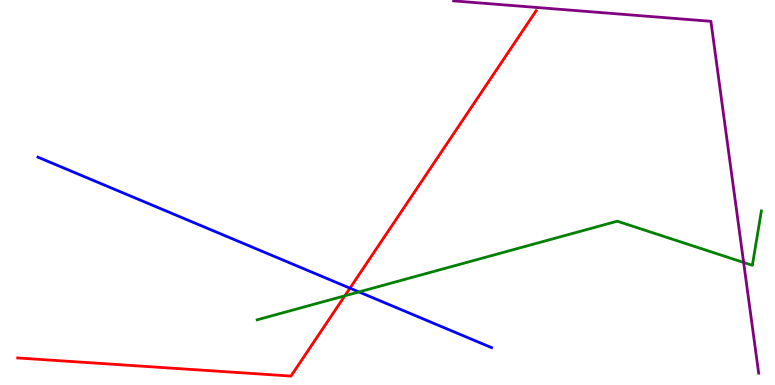[{'lines': ['blue', 'red'], 'intersections': [{'x': 4.52, 'y': 2.52}]}, {'lines': ['green', 'red'], 'intersections': [{'x': 4.45, 'y': 2.32}]}, {'lines': ['purple', 'red'], 'intersections': []}, {'lines': ['blue', 'green'], 'intersections': [{'x': 4.63, 'y': 2.42}]}, {'lines': ['blue', 'purple'], 'intersections': []}, {'lines': ['green', 'purple'], 'intersections': [{'x': 9.6, 'y': 3.18}]}]